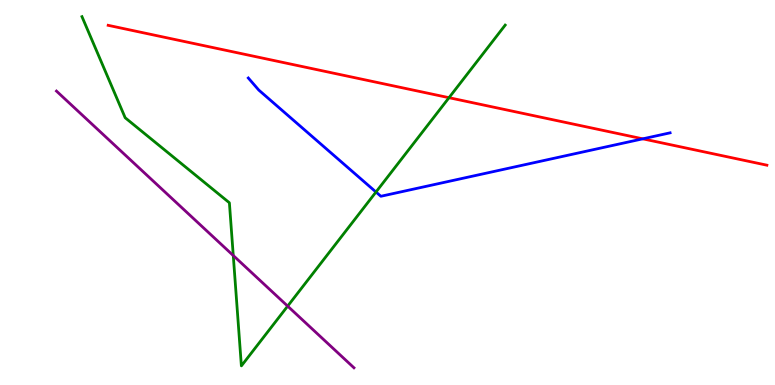[{'lines': ['blue', 'red'], 'intersections': [{'x': 8.29, 'y': 6.39}]}, {'lines': ['green', 'red'], 'intersections': [{'x': 5.79, 'y': 7.46}]}, {'lines': ['purple', 'red'], 'intersections': []}, {'lines': ['blue', 'green'], 'intersections': [{'x': 4.85, 'y': 5.01}]}, {'lines': ['blue', 'purple'], 'intersections': []}, {'lines': ['green', 'purple'], 'intersections': [{'x': 3.01, 'y': 3.36}, {'x': 3.71, 'y': 2.05}]}]